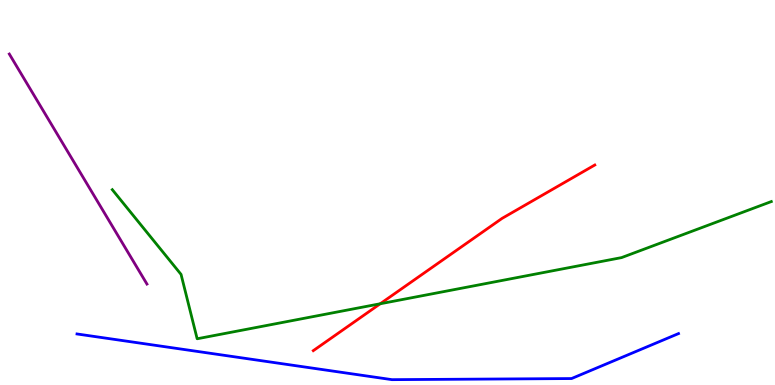[{'lines': ['blue', 'red'], 'intersections': []}, {'lines': ['green', 'red'], 'intersections': [{'x': 4.91, 'y': 2.11}]}, {'lines': ['purple', 'red'], 'intersections': []}, {'lines': ['blue', 'green'], 'intersections': []}, {'lines': ['blue', 'purple'], 'intersections': []}, {'lines': ['green', 'purple'], 'intersections': []}]